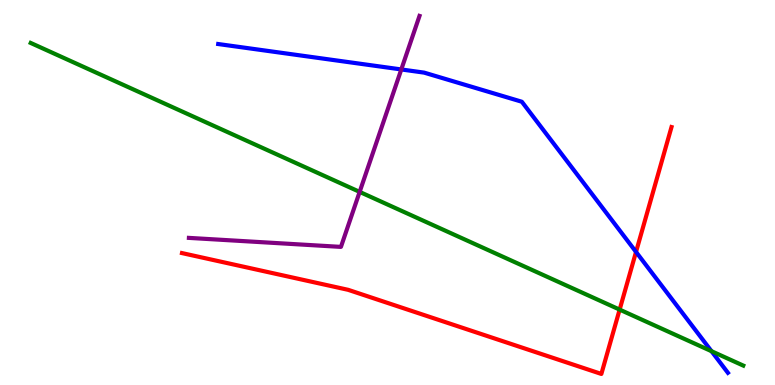[{'lines': ['blue', 'red'], 'intersections': [{'x': 8.21, 'y': 3.46}]}, {'lines': ['green', 'red'], 'intersections': [{'x': 8.0, 'y': 1.96}]}, {'lines': ['purple', 'red'], 'intersections': []}, {'lines': ['blue', 'green'], 'intersections': [{'x': 9.18, 'y': 0.878}]}, {'lines': ['blue', 'purple'], 'intersections': [{'x': 5.18, 'y': 8.2}]}, {'lines': ['green', 'purple'], 'intersections': [{'x': 4.64, 'y': 5.02}]}]